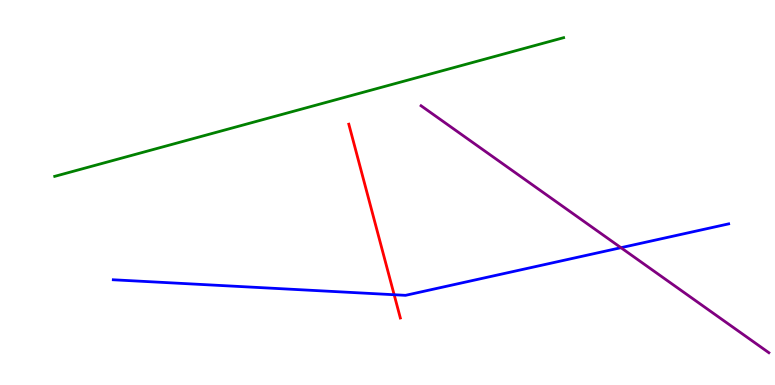[{'lines': ['blue', 'red'], 'intersections': [{'x': 5.09, 'y': 2.34}]}, {'lines': ['green', 'red'], 'intersections': []}, {'lines': ['purple', 'red'], 'intersections': []}, {'lines': ['blue', 'green'], 'intersections': []}, {'lines': ['blue', 'purple'], 'intersections': [{'x': 8.01, 'y': 3.57}]}, {'lines': ['green', 'purple'], 'intersections': []}]